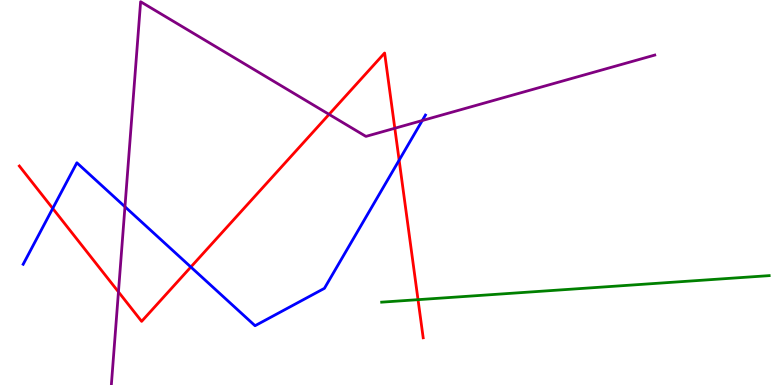[{'lines': ['blue', 'red'], 'intersections': [{'x': 0.68, 'y': 4.59}, {'x': 2.46, 'y': 3.06}, {'x': 5.15, 'y': 5.84}]}, {'lines': ['green', 'red'], 'intersections': [{'x': 5.39, 'y': 2.22}]}, {'lines': ['purple', 'red'], 'intersections': [{'x': 1.53, 'y': 2.42}, {'x': 4.25, 'y': 7.03}, {'x': 5.09, 'y': 6.67}]}, {'lines': ['blue', 'green'], 'intersections': []}, {'lines': ['blue', 'purple'], 'intersections': [{'x': 1.61, 'y': 4.63}, {'x': 5.45, 'y': 6.87}]}, {'lines': ['green', 'purple'], 'intersections': []}]